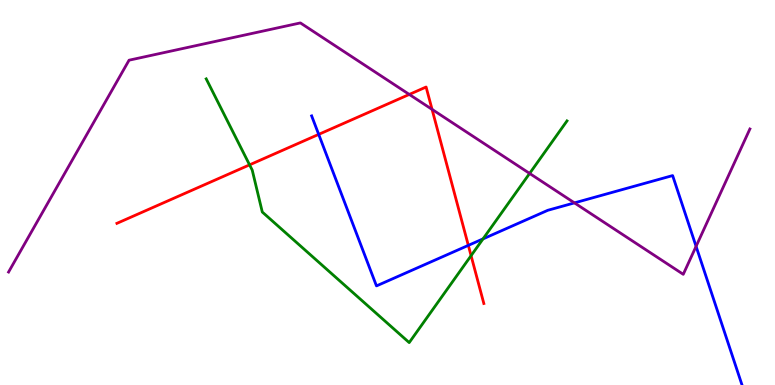[{'lines': ['blue', 'red'], 'intersections': [{'x': 4.11, 'y': 6.51}, {'x': 6.04, 'y': 3.63}]}, {'lines': ['green', 'red'], 'intersections': [{'x': 3.22, 'y': 5.72}, {'x': 6.08, 'y': 3.36}]}, {'lines': ['purple', 'red'], 'intersections': [{'x': 5.28, 'y': 7.55}, {'x': 5.58, 'y': 7.16}]}, {'lines': ['blue', 'green'], 'intersections': [{'x': 6.23, 'y': 3.8}]}, {'lines': ['blue', 'purple'], 'intersections': [{'x': 7.41, 'y': 4.73}, {'x': 8.98, 'y': 3.6}]}, {'lines': ['green', 'purple'], 'intersections': [{'x': 6.83, 'y': 5.5}]}]